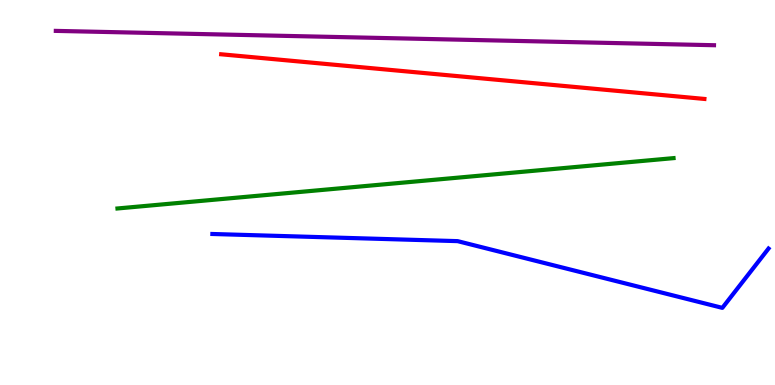[{'lines': ['blue', 'red'], 'intersections': []}, {'lines': ['green', 'red'], 'intersections': []}, {'lines': ['purple', 'red'], 'intersections': []}, {'lines': ['blue', 'green'], 'intersections': []}, {'lines': ['blue', 'purple'], 'intersections': []}, {'lines': ['green', 'purple'], 'intersections': []}]